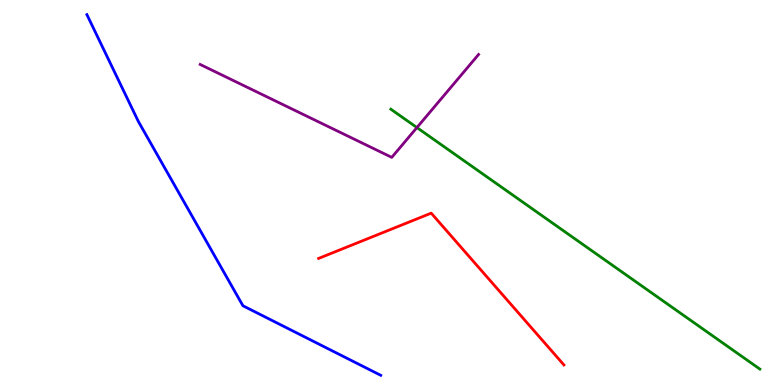[{'lines': ['blue', 'red'], 'intersections': []}, {'lines': ['green', 'red'], 'intersections': []}, {'lines': ['purple', 'red'], 'intersections': []}, {'lines': ['blue', 'green'], 'intersections': []}, {'lines': ['blue', 'purple'], 'intersections': []}, {'lines': ['green', 'purple'], 'intersections': [{'x': 5.38, 'y': 6.69}]}]